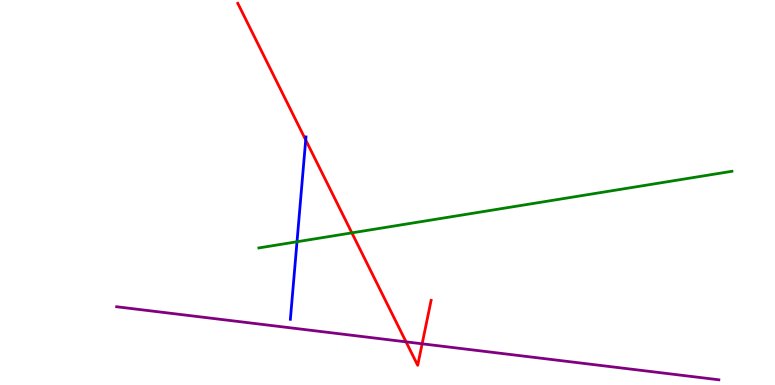[{'lines': ['blue', 'red'], 'intersections': [{'x': 3.94, 'y': 6.36}]}, {'lines': ['green', 'red'], 'intersections': [{'x': 4.54, 'y': 3.95}]}, {'lines': ['purple', 'red'], 'intersections': [{'x': 5.24, 'y': 1.12}, {'x': 5.45, 'y': 1.07}]}, {'lines': ['blue', 'green'], 'intersections': [{'x': 3.83, 'y': 3.72}]}, {'lines': ['blue', 'purple'], 'intersections': []}, {'lines': ['green', 'purple'], 'intersections': []}]